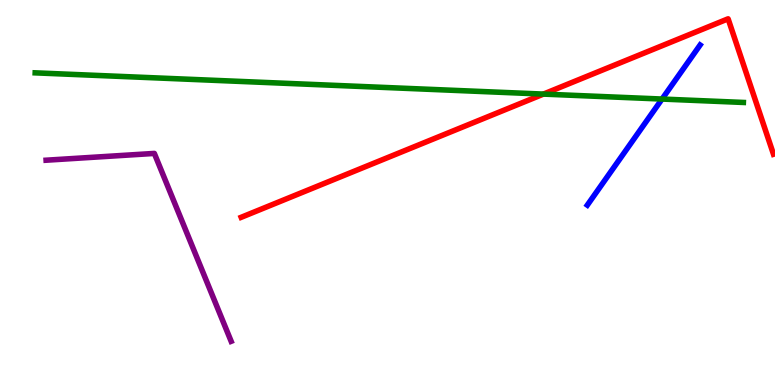[{'lines': ['blue', 'red'], 'intersections': []}, {'lines': ['green', 'red'], 'intersections': [{'x': 7.01, 'y': 7.56}]}, {'lines': ['purple', 'red'], 'intersections': []}, {'lines': ['blue', 'green'], 'intersections': [{'x': 8.54, 'y': 7.43}]}, {'lines': ['blue', 'purple'], 'intersections': []}, {'lines': ['green', 'purple'], 'intersections': []}]